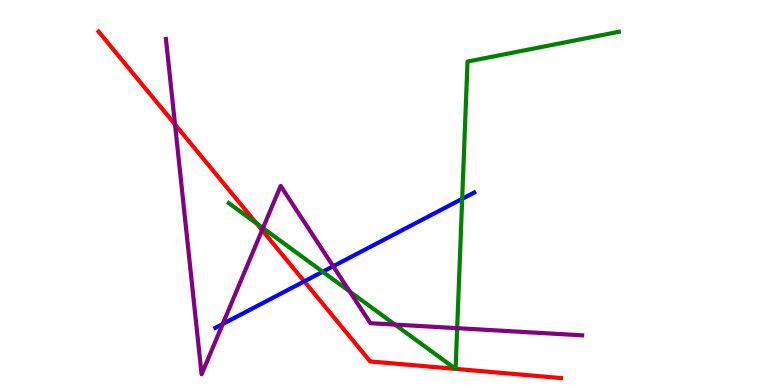[{'lines': ['blue', 'red'], 'intersections': [{'x': 3.93, 'y': 2.69}]}, {'lines': ['green', 'red'], 'intersections': [{'x': 3.31, 'y': 4.2}, {'x': 5.88, 'y': 0.419}, {'x': 5.88, 'y': 0.419}]}, {'lines': ['purple', 'red'], 'intersections': [{'x': 2.26, 'y': 6.77}, {'x': 3.38, 'y': 4.02}]}, {'lines': ['blue', 'green'], 'intersections': [{'x': 4.16, 'y': 2.94}, {'x': 5.96, 'y': 4.84}]}, {'lines': ['blue', 'purple'], 'intersections': [{'x': 2.87, 'y': 1.58}, {'x': 4.3, 'y': 3.08}]}, {'lines': ['green', 'purple'], 'intersections': [{'x': 3.39, 'y': 4.08}, {'x': 4.51, 'y': 2.43}, {'x': 5.1, 'y': 1.57}, {'x': 5.9, 'y': 1.48}]}]